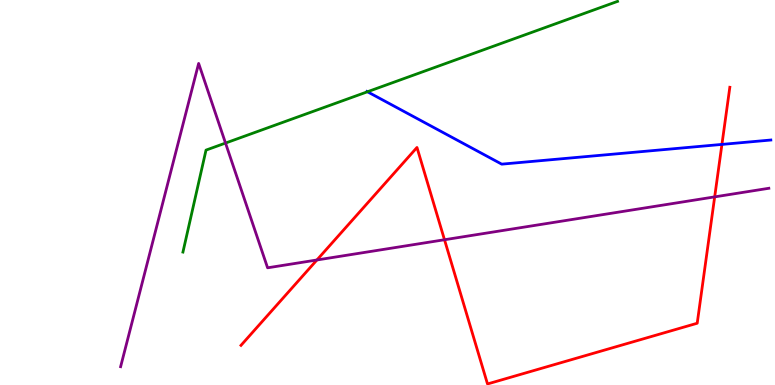[{'lines': ['blue', 'red'], 'intersections': [{'x': 9.32, 'y': 6.25}]}, {'lines': ['green', 'red'], 'intersections': []}, {'lines': ['purple', 'red'], 'intersections': [{'x': 4.09, 'y': 3.25}, {'x': 5.74, 'y': 3.77}, {'x': 9.22, 'y': 4.89}]}, {'lines': ['blue', 'green'], 'intersections': [{'x': 4.74, 'y': 7.62}]}, {'lines': ['blue', 'purple'], 'intersections': []}, {'lines': ['green', 'purple'], 'intersections': [{'x': 2.91, 'y': 6.28}]}]